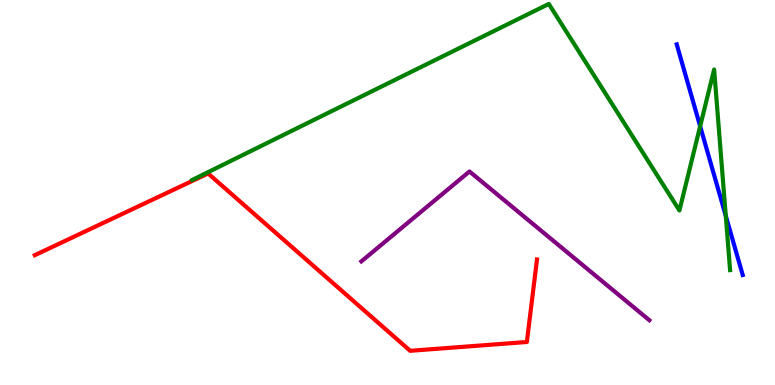[{'lines': ['blue', 'red'], 'intersections': []}, {'lines': ['green', 'red'], 'intersections': []}, {'lines': ['purple', 'red'], 'intersections': []}, {'lines': ['blue', 'green'], 'intersections': [{'x': 9.03, 'y': 6.72}, {'x': 9.36, 'y': 4.4}]}, {'lines': ['blue', 'purple'], 'intersections': []}, {'lines': ['green', 'purple'], 'intersections': []}]